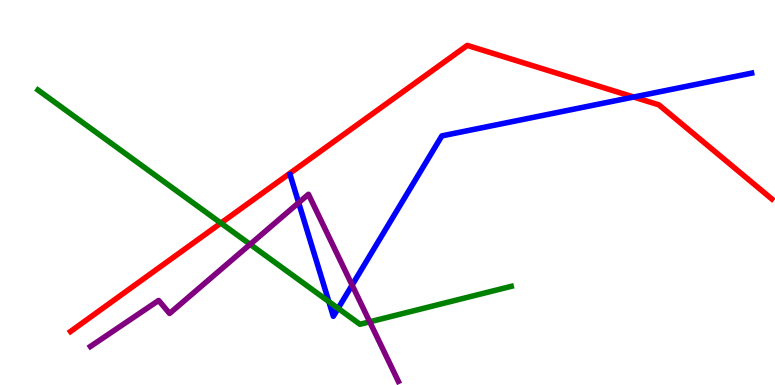[{'lines': ['blue', 'red'], 'intersections': [{'x': 8.18, 'y': 7.48}]}, {'lines': ['green', 'red'], 'intersections': [{'x': 2.85, 'y': 4.21}]}, {'lines': ['purple', 'red'], 'intersections': []}, {'lines': ['blue', 'green'], 'intersections': [{'x': 4.24, 'y': 2.17}, {'x': 4.36, 'y': 1.99}]}, {'lines': ['blue', 'purple'], 'intersections': [{'x': 3.85, 'y': 4.73}, {'x': 4.54, 'y': 2.59}]}, {'lines': ['green', 'purple'], 'intersections': [{'x': 3.23, 'y': 3.65}, {'x': 4.77, 'y': 1.64}]}]